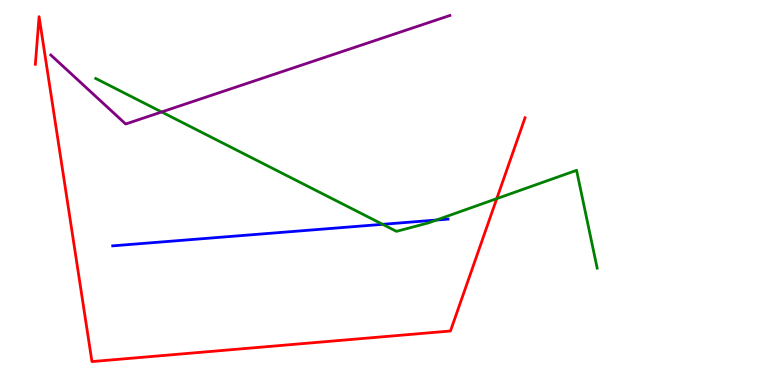[{'lines': ['blue', 'red'], 'intersections': []}, {'lines': ['green', 'red'], 'intersections': [{'x': 6.41, 'y': 4.84}]}, {'lines': ['purple', 'red'], 'intersections': []}, {'lines': ['blue', 'green'], 'intersections': [{'x': 4.94, 'y': 4.17}, {'x': 5.63, 'y': 4.28}]}, {'lines': ['blue', 'purple'], 'intersections': []}, {'lines': ['green', 'purple'], 'intersections': [{'x': 2.09, 'y': 7.09}]}]